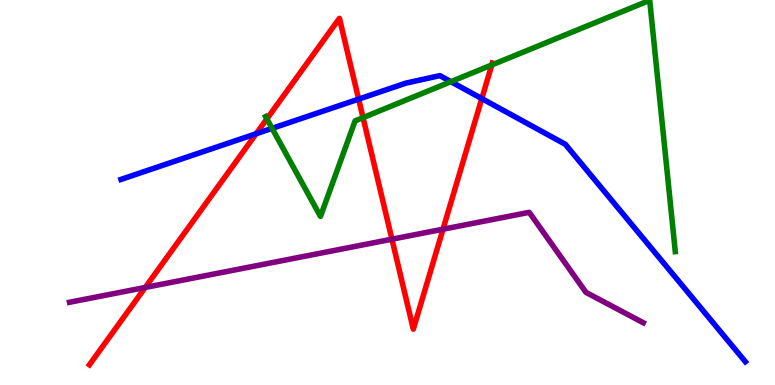[{'lines': ['blue', 'red'], 'intersections': [{'x': 3.31, 'y': 6.53}, {'x': 4.63, 'y': 7.43}, {'x': 6.22, 'y': 7.44}]}, {'lines': ['green', 'red'], 'intersections': [{'x': 3.44, 'y': 6.91}, {'x': 4.68, 'y': 6.94}, {'x': 6.35, 'y': 8.31}]}, {'lines': ['purple', 'red'], 'intersections': [{'x': 1.87, 'y': 2.53}, {'x': 5.06, 'y': 3.79}, {'x': 5.72, 'y': 4.05}]}, {'lines': ['blue', 'green'], 'intersections': [{'x': 3.51, 'y': 6.67}, {'x': 5.82, 'y': 7.88}]}, {'lines': ['blue', 'purple'], 'intersections': []}, {'lines': ['green', 'purple'], 'intersections': []}]